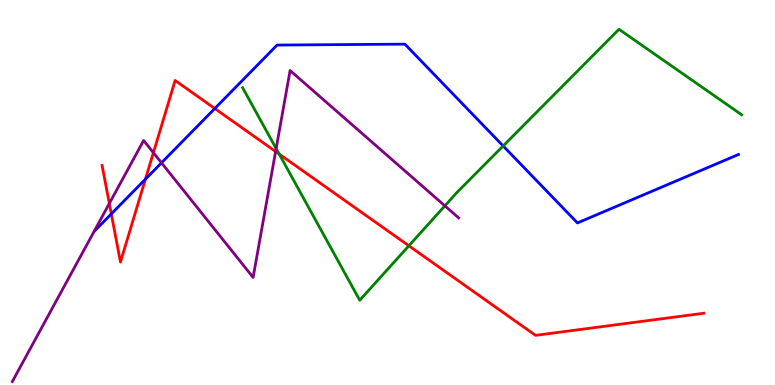[{'lines': ['blue', 'red'], 'intersections': [{'x': 1.44, 'y': 4.44}, {'x': 1.88, 'y': 5.35}, {'x': 2.77, 'y': 7.18}]}, {'lines': ['green', 'red'], 'intersections': [{'x': 3.6, 'y': 6.0}, {'x': 5.28, 'y': 3.62}]}, {'lines': ['purple', 'red'], 'intersections': [{'x': 1.41, 'y': 4.71}, {'x': 1.98, 'y': 6.03}, {'x': 3.56, 'y': 6.06}]}, {'lines': ['blue', 'green'], 'intersections': [{'x': 6.49, 'y': 6.21}]}, {'lines': ['blue', 'purple'], 'intersections': [{'x': 2.08, 'y': 5.77}]}, {'lines': ['green', 'purple'], 'intersections': [{'x': 3.56, 'y': 6.14}, {'x': 5.74, 'y': 4.65}]}]